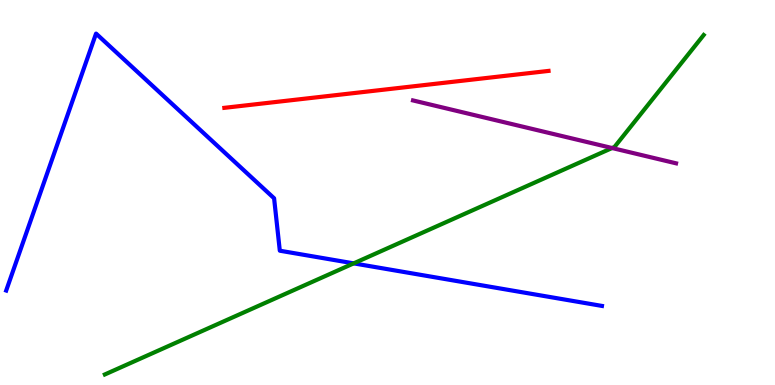[{'lines': ['blue', 'red'], 'intersections': []}, {'lines': ['green', 'red'], 'intersections': []}, {'lines': ['purple', 'red'], 'intersections': []}, {'lines': ['blue', 'green'], 'intersections': [{'x': 4.56, 'y': 3.16}]}, {'lines': ['blue', 'purple'], 'intersections': []}, {'lines': ['green', 'purple'], 'intersections': [{'x': 7.9, 'y': 6.16}]}]